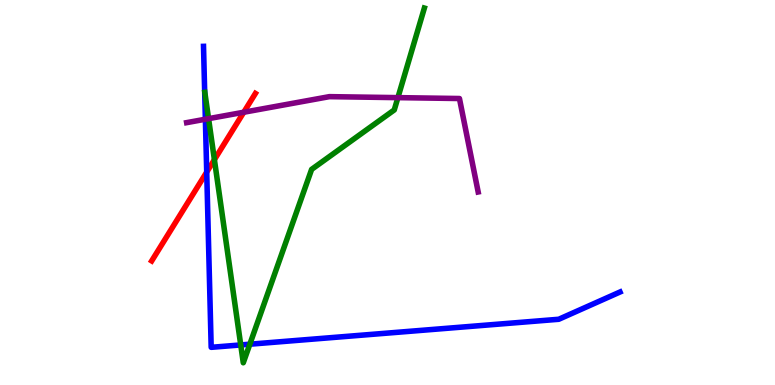[{'lines': ['blue', 'red'], 'intersections': [{'x': 2.67, 'y': 5.53}]}, {'lines': ['green', 'red'], 'intersections': [{'x': 2.77, 'y': 5.85}]}, {'lines': ['purple', 'red'], 'intersections': [{'x': 3.15, 'y': 7.08}]}, {'lines': ['blue', 'green'], 'intersections': [{'x': 3.11, 'y': 1.04}, {'x': 3.22, 'y': 1.06}]}, {'lines': ['blue', 'purple'], 'intersections': [{'x': 2.65, 'y': 6.9}]}, {'lines': ['green', 'purple'], 'intersections': [{'x': 2.69, 'y': 6.92}, {'x': 5.13, 'y': 7.46}]}]